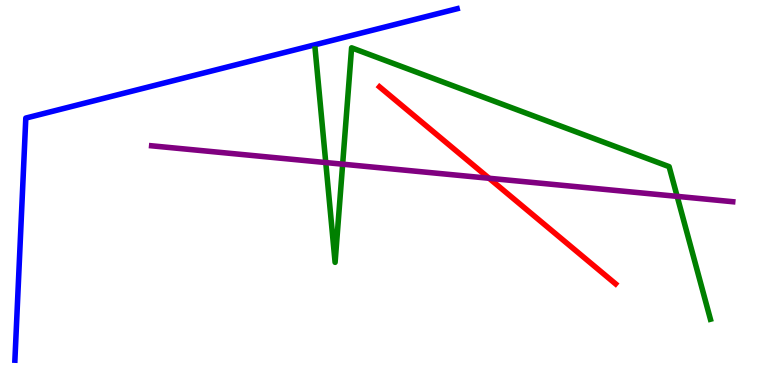[{'lines': ['blue', 'red'], 'intersections': []}, {'lines': ['green', 'red'], 'intersections': []}, {'lines': ['purple', 'red'], 'intersections': [{'x': 6.31, 'y': 5.37}]}, {'lines': ['blue', 'green'], 'intersections': []}, {'lines': ['blue', 'purple'], 'intersections': []}, {'lines': ['green', 'purple'], 'intersections': [{'x': 4.2, 'y': 5.78}, {'x': 4.42, 'y': 5.74}, {'x': 8.74, 'y': 4.9}]}]